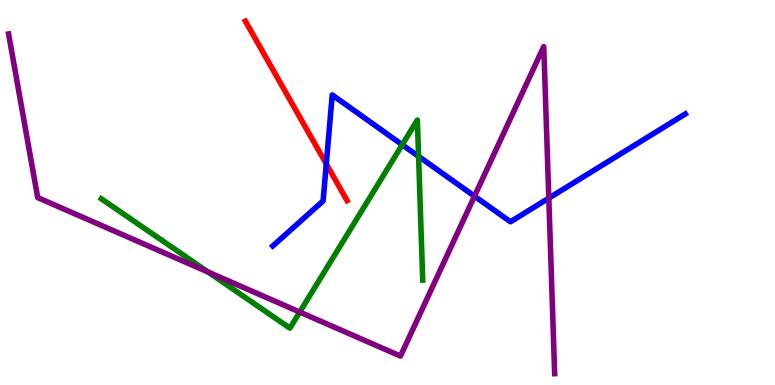[{'lines': ['blue', 'red'], 'intersections': [{'x': 4.21, 'y': 5.74}]}, {'lines': ['green', 'red'], 'intersections': []}, {'lines': ['purple', 'red'], 'intersections': []}, {'lines': ['blue', 'green'], 'intersections': [{'x': 5.19, 'y': 6.24}, {'x': 5.4, 'y': 5.94}]}, {'lines': ['blue', 'purple'], 'intersections': [{'x': 6.12, 'y': 4.9}, {'x': 7.08, 'y': 4.85}]}, {'lines': ['green', 'purple'], 'intersections': [{'x': 2.69, 'y': 2.93}, {'x': 3.87, 'y': 1.89}]}]